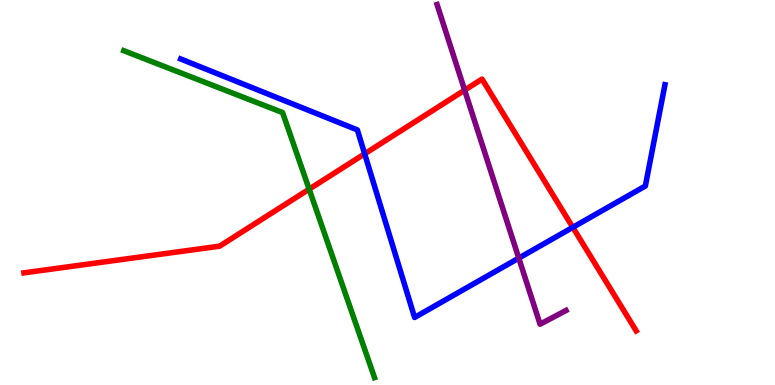[{'lines': ['blue', 'red'], 'intersections': [{'x': 4.71, 'y': 6.0}, {'x': 7.39, 'y': 4.1}]}, {'lines': ['green', 'red'], 'intersections': [{'x': 3.99, 'y': 5.09}]}, {'lines': ['purple', 'red'], 'intersections': [{'x': 6.0, 'y': 7.66}]}, {'lines': ['blue', 'green'], 'intersections': []}, {'lines': ['blue', 'purple'], 'intersections': [{'x': 6.69, 'y': 3.3}]}, {'lines': ['green', 'purple'], 'intersections': []}]